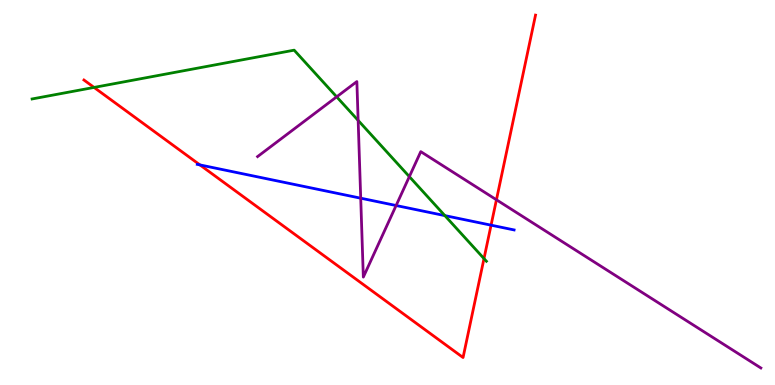[{'lines': ['blue', 'red'], 'intersections': [{'x': 2.58, 'y': 5.72}, {'x': 6.34, 'y': 4.15}]}, {'lines': ['green', 'red'], 'intersections': [{'x': 1.21, 'y': 7.73}, {'x': 6.25, 'y': 3.28}]}, {'lines': ['purple', 'red'], 'intersections': [{'x': 6.41, 'y': 4.81}]}, {'lines': ['blue', 'green'], 'intersections': [{'x': 5.74, 'y': 4.4}]}, {'lines': ['blue', 'purple'], 'intersections': [{'x': 4.65, 'y': 4.85}, {'x': 5.11, 'y': 4.66}]}, {'lines': ['green', 'purple'], 'intersections': [{'x': 4.34, 'y': 7.49}, {'x': 4.62, 'y': 6.87}, {'x': 5.28, 'y': 5.41}]}]